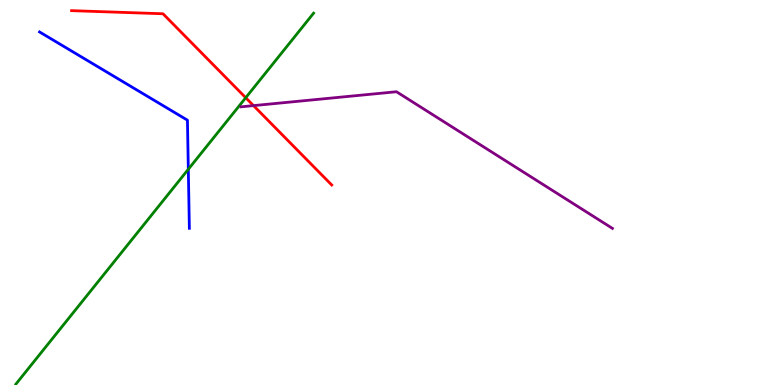[{'lines': ['blue', 'red'], 'intersections': []}, {'lines': ['green', 'red'], 'intersections': [{'x': 3.17, 'y': 7.46}]}, {'lines': ['purple', 'red'], 'intersections': [{'x': 3.27, 'y': 7.26}]}, {'lines': ['blue', 'green'], 'intersections': [{'x': 2.43, 'y': 5.6}]}, {'lines': ['blue', 'purple'], 'intersections': []}, {'lines': ['green', 'purple'], 'intersections': []}]